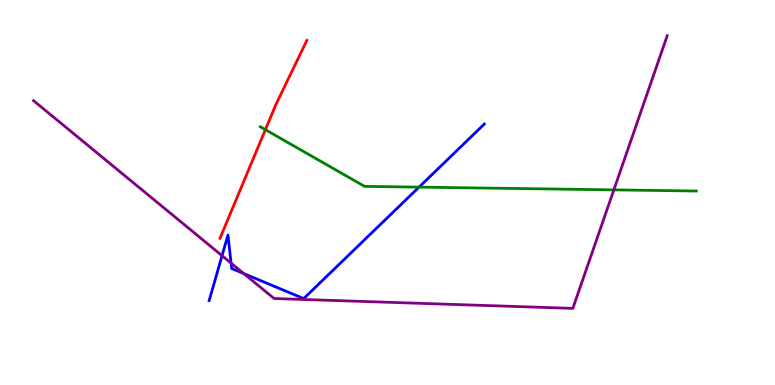[{'lines': ['blue', 'red'], 'intersections': []}, {'lines': ['green', 'red'], 'intersections': [{'x': 3.42, 'y': 6.63}]}, {'lines': ['purple', 'red'], 'intersections': []}, {'lines': ['blue', 'green'], 'intersections': [{'x': 5.41, 'y': 5.14}]}, {'lines': ['blue', 'purple'], 'intersections': [{'x': 2.87, 'y': 3.36}, {'x': 2.98, 'y': 3.17}, {'x': 3.15, 'y': 2.89}]}, {'lines': ['green', 'purple'], 'intersections': [{'x': 7.92, 'y': 5.07}]}]